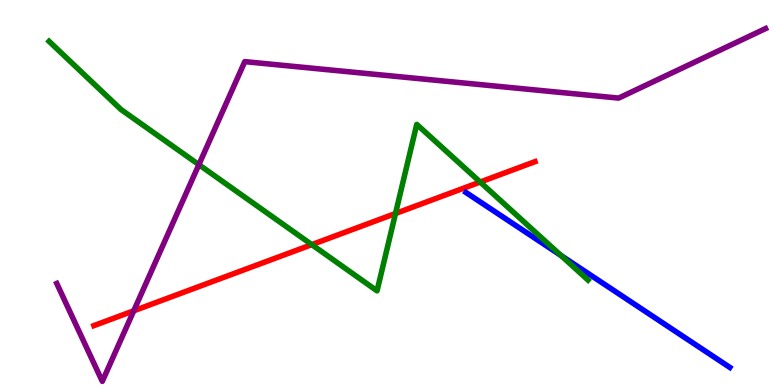[{'lines': ['blue', 'red'], 'intersections': []}, {'lines': ['green', 'red'], 'intersections': [{'x': 4.02, 'y': 3.65}, {'x': 5.1, 'y': 4.45}, {'x': 6.2, 'y': 5.27}]}, {'lines': ['purple', 'red'], 'intersections': [{'x': 1.73, 'y': 1.93}]}, {'lines': ['blue', 'green'], 'intersections': [{'x': 7.24, 'y': 3.36}]}, {'lines': ['blue', 'purple'], 'intersections': []}, {'lines': ['green', 'purple'], 'intersections': [{'x': 2.57, 'y': 5.72}]}]